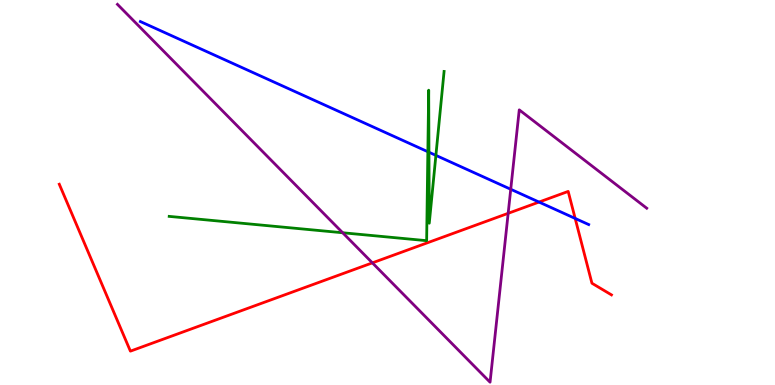[{'lines': ['blue', 'red'], 'intersections': [{'x': 6.96, 'y': 4.75}, {'x': 7.42, 'y': 4.33}]}, {'lines': ['green', 'red'], 'intersections': []}, {'lines': ['purple', 'red'], 'intersections': [{'x': 4.8, 'y': 3.17}, {'x': 6.56, 'y': 4.46}]}, {'lines': ['blue', 'green'], 'intersections': [{'x': 5.52, 'y': 6.06}, {'x': 5.53, 'y': 6.05}, {'x': 5.62, 'y': 5.96}]}, {'lines': ['blue', 'purple'], 'intersections': [{'x': 6.59, 'y': 5.08}]}, {'lines': ['green', 'purple'], 'intersections': [{'x': 4.42, 'y': 3.95}]}]